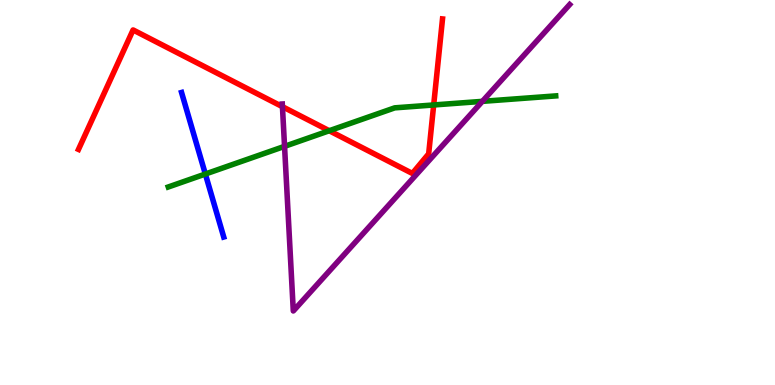[{'lines': ['blue', 'red'], 'intersections': []}, {'lines': ['green', 'red'], 'intersections': [{'x': 4.25, 'y': 6.6}, {'x': 5.6, 'y': 7.27}]}, {'lines': ['purple', 'red'], 'intersections': [{'x': 3.64, 'y': 7.23}]}, {'lines': ['blue', 'green'], 'intersections': [{'x': 2.65, 'y': 5.48}]}, {'lines': ['blue', 'purple'], 'intersections': []}, {'lines': ['green', 'purple'], 'intersections': [{'x': 3.67, 'y': 6.2}, {'x': 6.22, 'y': 7.37}]}]